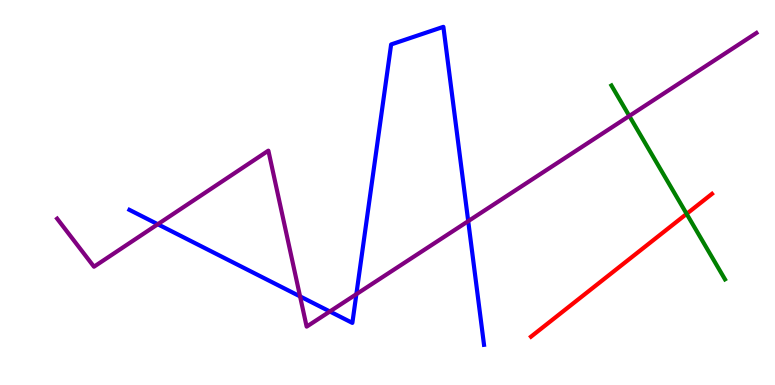[{'lines': ['blue', 'red'], 'intersections': []}, {'lines': ['green', 'red'], 'intersections': [{'x': 8.86, 'y': 4.45}]}, {'lines': ['purple', 'red'], 'intersections': []}, {'lines': ['blue', 'green'], 'intersections': []}, {'lines': ['blue', 'purple'], 'intersections': [{'x': 2.04, 'y': 4.18}, {'x': 3.87, 'y': 2.3}, {'x': 4.26, 'y': 1.91}, {'x': 4.6, 'y': 2.36}, {'x': 6.04, 'y': 4.26}]}, {'lines': ['green', 'purple'], 'intersections': [{'x': 8.12, 'y': 6.99}]}]